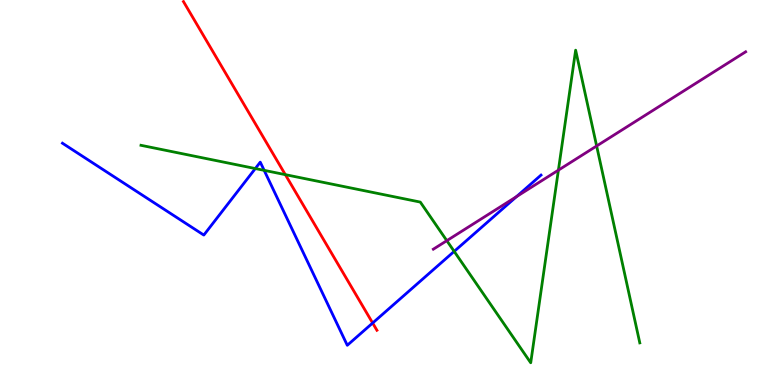[{'lines': ['blue', 'red'], 'intersections': [{'x': 4.81, 'y': 1.61}]}, {'lines': ['green', 'red'], 'intersections': [{'x': 3.68, 'y': 5.46}]}, {'lines': ['purple', 'red'], 'intersections': []}, {'lines': ['blue', 'green'], 'intersections': [{'x': 3.29, 'y': 5.62}, {'x': 3.41, 'y': 5.58}, {'x': 5.86, 'y': 3.47}]}, {'lines': ['blue', 'purple'], 'intersections': [{'x': 6.67, 'y': 4.89}]}, {'lines': ['green', 'purple'], 'intersections': [{'x': 5.77, 'y': 3.75}, {'x': 7.21, 'y': 5.58}, {'x': 7.7, 'y': 6.21}]}]